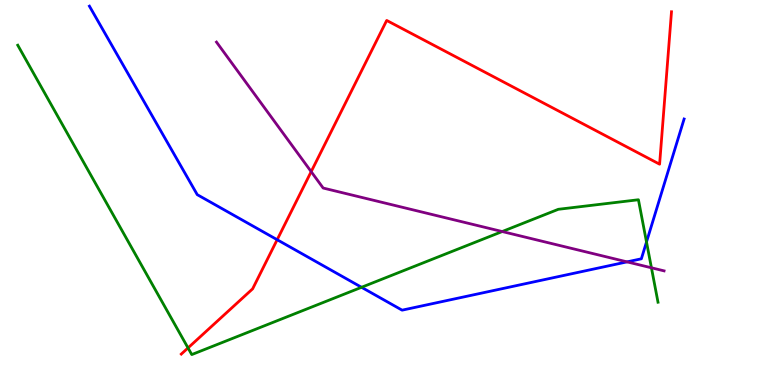[{'lines': ['blue', 'red'], 'intersections': [{'x': 3.58, 'y': 3.77}]}, {'lines': ['green', 'red'], 'intersections': [{'x': 2.43, 'y': 0.963}]}, {'lines': ['purple', 'red'], 'intersections': [{'x': 4.02, 'y': 5.54}]}, {'lines': ['blue', 'green'], 'intersections': [{'x': 4.67, 'y': 2.54}, {'x': 8.34, 'y': 3.71}]}, {'lines': ['blue', 'purple'], 'intersections': [{'x': 8.09, 'y': 3.2}]}, {'lines': ['green', 'purple'], 'intersections': [{'x': 6.48, 'y': 3.99}, {'x': 8.41, 'y': 3.04}]}]